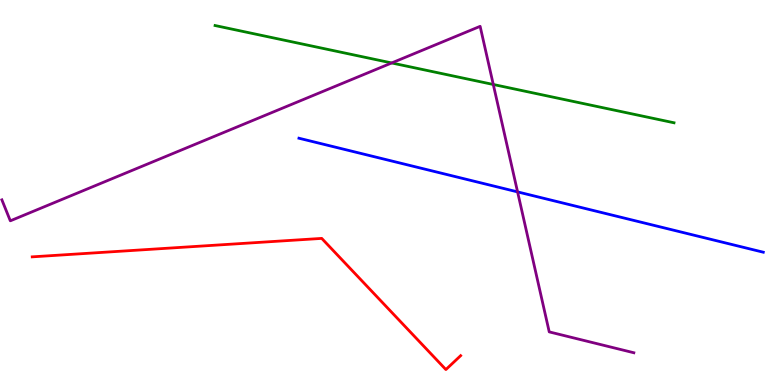[{'lines': ['blue', 'red'], 'intersections': []}, {'lines': ['green', 'red'], 'intersections': []}, {'lines': ['purple', 'red'], 'intersections': []}, {'lines': ['blue', 'green'], 'intersections': []}, {'lines': ['blue', 'purple'], 'intersections': [{'x': 6.68, 'y': 5.02}]}, {'lines': ['green', 'purple'], 'intersections': [{'x': 5.05, 'y': 8.36}, {'x': 6.36, 'y': 7.81}]}]